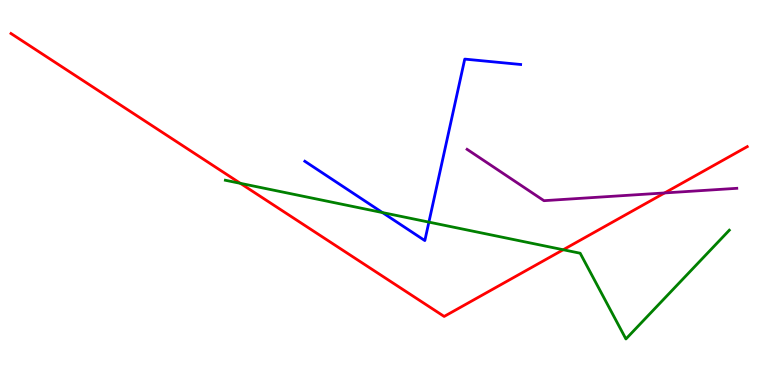[{'lines': ['blue', 'red'], 'intersections': []}, {'lines': ['green', 'red'], 'intersections': [{'x': 3.1, 'y': 5.24}, {'x': 7.27, 'y': 3.51}]}, {'lines': ['purple', 'red'], 'intersections': [{'x': 8.58, 'y': 4.99}]}, {'lines': ['blue', 'green'], 'intersections': [{'x': 4.93, 'y': 4.48}, {'x': 5.53, 'y': 4.23}]}, {'lines': ['blue', 'purple'], 'intersections': []}, {'lines': ['green', 'purple'], 'intersections': []}]